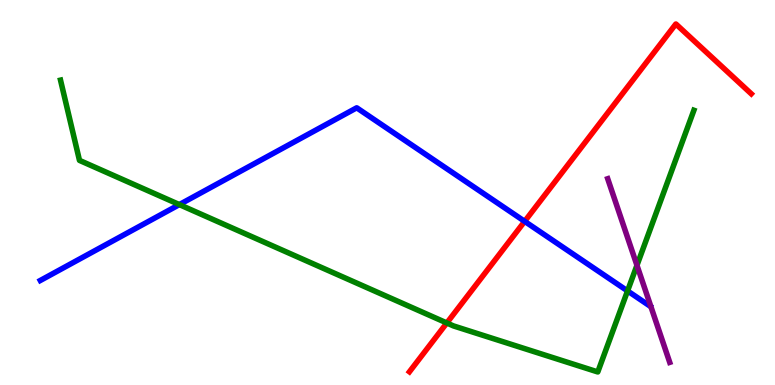[{'lines': ['blue', 'red'], 'intersections': [{'x': 6.77, 'y': 4.25}]}, {'lines': ['green', 'red'], 'intersections': [{'x': 5.77, 'y': 1.61}]}, {'lines': ['purple', 'red'], 'intersections': []}, {'lines': ['blue', 'green'], 'intersections': [{'x': 2.31, 'y': 4.69}, {'x': 8.1, 'y': 2.44}]}, {'lines': ['blue', 'purple'], 'intersections': []}, {'lines': ['green', 'purple'], 'intersections': [{'x': 8.22, 'y': 3.11}]}]